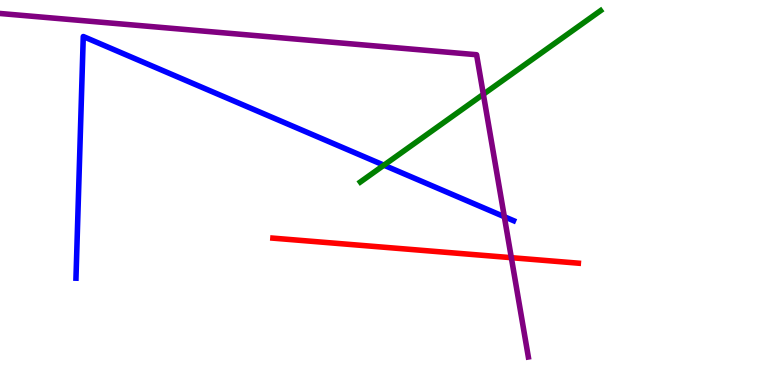[{'lines': ['blue', 'red'], 'intersections': []}, {'lines': ['green', 'red'], 'intersections': []}, {'lines': ['purple', 'red'], 'intersections': [{'x': 6.6, 'y': 3.31}]}, {'lines': ['blue', 'green'], 'intersections': [{'x': 4.95, 'y': 5.71}]}, {'lines': ['blue', 'purple'], 'intersections': [{'x': 6.51, 'y': 4.37}]}, {'lines': ['green', 'purple'], 'intersections': [{'x': 6.24, 'y': 7.55}]}]